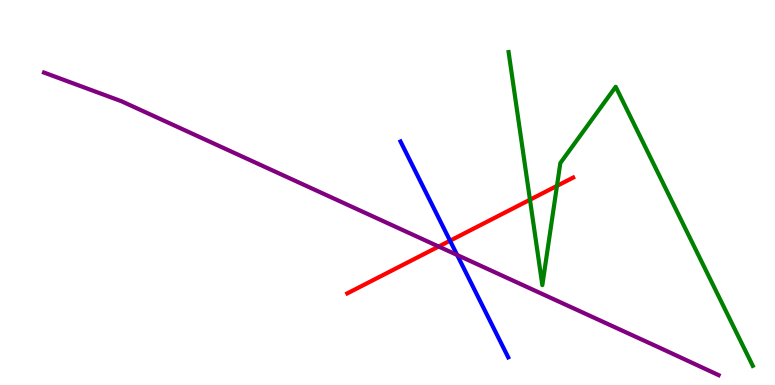[{'lines': ['blue', 'red'], 'intersections': [{'x': 5.81, 'y': 3.75}]}, {'lines': ['green', 'red'], 'intersections': [{'x': 6.84, 'y': 4.81}, {'x': 7.19, 'y': 5.17}]}, {'lines': ['purple', 'red'], 'intersections': [{'x': 5.66, 'y': 3.6}]}, {'lines': ['blue', 'green'], 'intersections': []}, {'lines': ['blue', 'purple'], 'intersections': [{'x': 5.9, 'y': 3.38}]}, {'lines': ['green', 'purple'], 'intersections': []}]